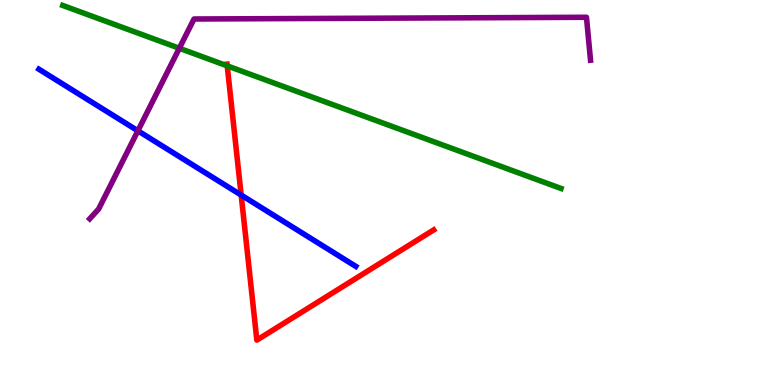[{'lines': ['blue', 'red'], 'intersections': [{'x': 3.11, 'y': 4.93}]}, {'lines': ['green', 'red'], 'intersections': [{'x': 2.93, 'y': 8.29}]}, {'lines': ['purple', 'red'], 'intersections': []}, {'lines': ['blue', 'green'], 'intersections': []}, {'lines': ['blue', 'purple'], 'intersections': [{'x': 1.78, 'y': 6.6}]}, {'lines': ['green', 'purple'], 'intersections': [{'x': 2.31, 'y': 8.75}]}]